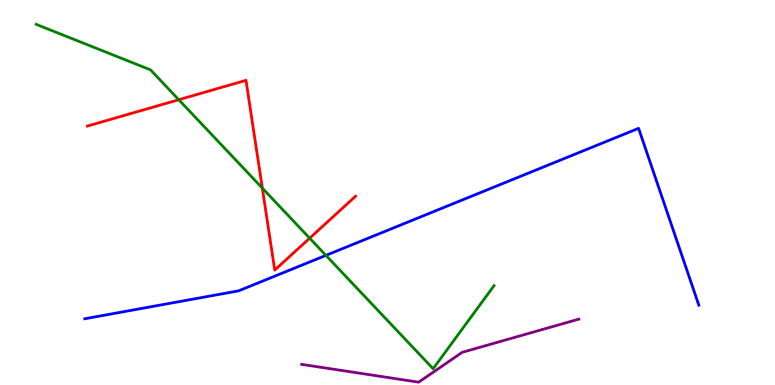[{'lines': ['blue', 'red'], 'intersections': []}, {'lines': ['green', 'red'], 'intersections': [{'x': 2.31, 'y': 7.41}, {'x': 3.38, 'y': 5.11}, {'x': 4.0, 'y': 3.81}]}, {'lines': ['purple', 'red'], 'intersections': []}, {'lines': ['blue', 'green'], 'intersections': [{'x': 4.21, 'y': 3.37}]}, {'lines': ['blue', 'purple'], 'intersections': []}, {'lines': ['green', 'purple'], 'intersections': []}]